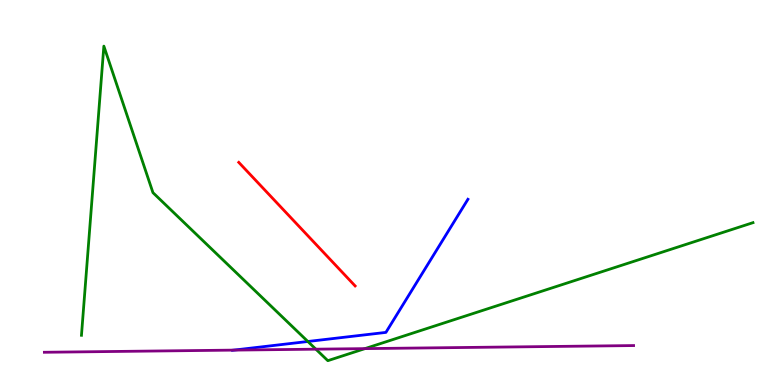[{'lines': ['blue', 'red'], 'intersections': []}, {'lines': ['green', 'red'], 'intersections': []}, {'lines': ['purple', 'red'], 'intersections': []}, {'lines': ['blue', 'green'], 'intersections': [{'x': 3.97, 'y': 1.13}]}, {'lines': ['blue', 'purple'], 'intersections': [{'x': 3.02, 'y': 0.906}]}, {'lines': ['green', 'purple'], 'intersections': [{'x': 4.08, 'y': 0.93}, {'x': 4.71, 'y': 0.945}]}]